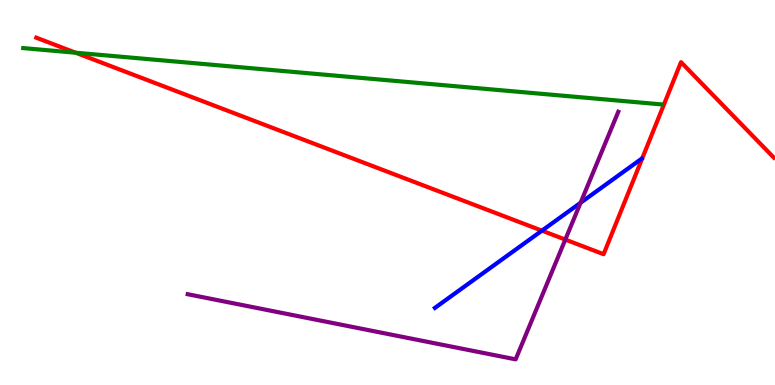[{'lines': ['blue', 'red'], 'intersections': [{'x': 6.99, 'y': 4.01}]}, {'lines': ['green', 'red'], 'intersections': [{'x': 0.976, 'y': 8.63}]}, {'lines': ['purple', 'red'], 'intersections': [{'x': 7.29, 'y': 3.78}]}, {'lines': ['blue', 'green'], 'intersections': []}, {'lines': ['blue', 'purple'], 'intersections': [{'x': 7.49, 'y': 4.73}]}, {'lines': ['green', 'purple'], 'intersections': []}]